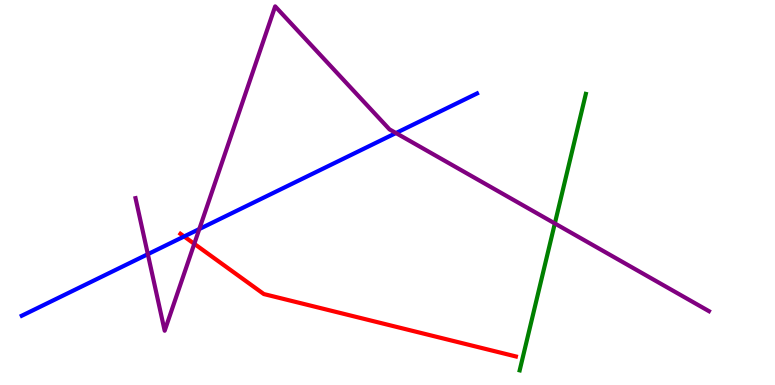[{'lines': ['blue', 'red'], 'intersections': [{'x': 2.38, 'y': 3.86}]}, {'lines': ['green', 'red'], 'intersections': []}, {'lines': ['purple', 'red'], 'intersections': [{'x': 2.51, 'y': 3.67}]}, {'lines': ['blue', 'green'], 'intersections': []}, {'lines': ['blue', 'purple'], 'intersections': [{'x': 1.91, 'y': 3.4}, {'x': 2.57, 'y': 4.05}, {'x': 5.11, 'y': 6.54}]}, {'lines': ['green', 'purple'], 'intersections': [{'x': 7.16, 'y': 4.2}]}]